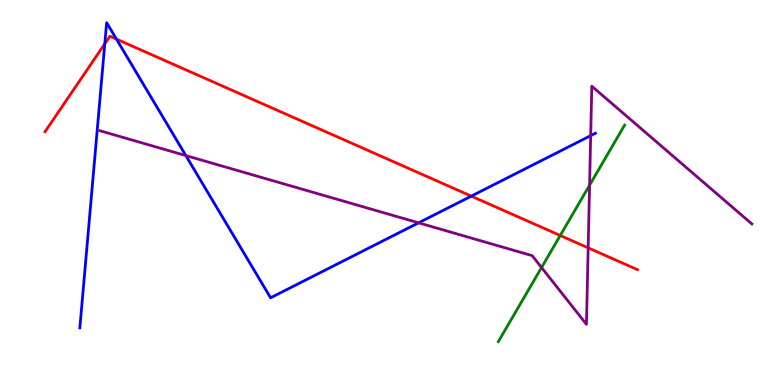[{'lines': ['blue', 'red'], 'intersections': [{'x': 1.35, 'y': 8.86}, {'x': 1.5, 'y': 8.98}, {'x': 6.08, 'y': 4.91}]}, {'lines': ['green', 'red'], 'intersections': [{'x': 7.23, 'y': 3.88}]}, {'lines': ['purple', 'red'], 'intersections': [{'x': 7.59, 'y': 3.56}]}, {'lines': ['blue', 'green'], 'intersections': []}, {'lines': ['blue', 'purple'], 'intersections': [{'x': 2.4, 'y': 5.96}, {'x': 5.4, 'y': 4.21}, {'x': 7.62, 'y': 6.48}]}, {'lines': ['green', 'purple'], 'intersections': [{'x': 6.99, 'y': 3.05}, {'x': 7.61, 'y': 5.19}]}]